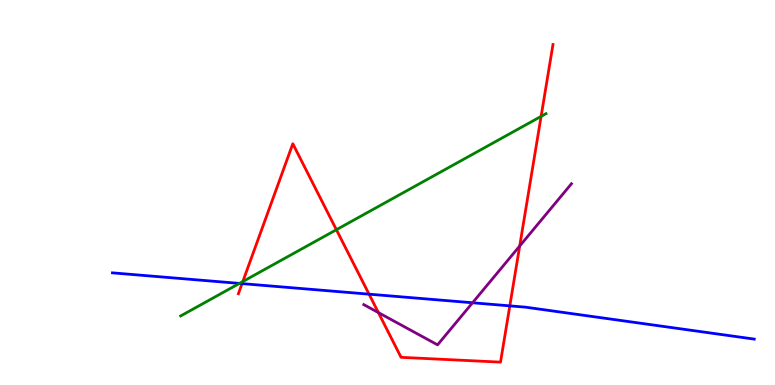[{'lines': ['blue', 'red'], 'intersections': [{'x': 3.12, 'y': 2.63}, {'x': 4.76, 'y': 2.36}, {'x': 6.58, 'y': 2.06}]}, {'lines': ['green', 'red'], 'intersections': [{'x': 3.13, 'y': 2.69}, {'x': 4.34, 'y': 4.03}, {'x': 6.98, 'y': 6.98}]}, {'lines': ['purple', 'red'], 'intersections': [{'x': 4.88, 'y': 1.88}, {'x': 6.71, 'y': 3.61}]}, {'lines': ['blue', 'green'], 'intersections': [{'x': 3.09, 'y': 2.64}]}, {'lines': ['blue', 'purple'], 'intersections': [{'x': 6.1, 'y': 2.14}]}, {'lines': ['green', 'purple'], 'intersections': []}]